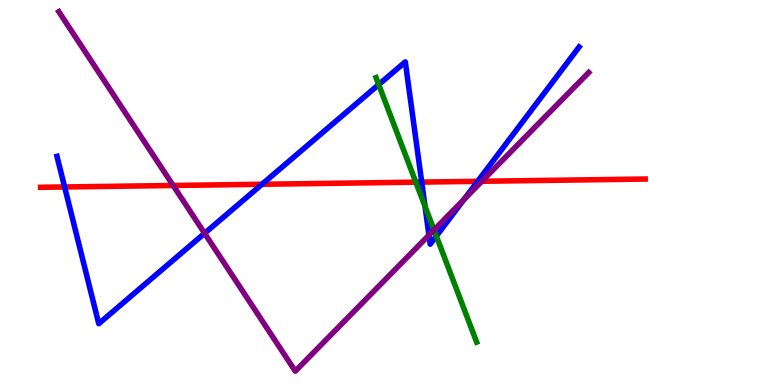[{'lines': ['blue', 'red'], 'intersections': [{'x': 0.834, 'y': 5.14}, {'x': 3.38, 'y': 5.21}, {'x': 5.44, 'y': 5.27}, {'x': 6.16, 'y': 5.29}]}, {'lines': ['green', 'red'], 'intersections': [{'x': 5.37, 'y': 5.27}]}, {'lines': ['purple', 'red'], 'intersections': [{'x': 2.23, 'y': 5.18}, {'x': 6.22, 'y': 5.29}]}, {'lines': ['blue', 'green'], 'intersections': [{'x': 4.89, 'y': 7.8}, {'x': 5.48, 'y': 4.64}, {'x': 5.63, 'y': 3.87}]}, {'lines': ['blue', 'purple'], 'intersections': [{'x': 2.64, 'y': 3.94}, {'x': 5.53, 'y': 3.89}, {'x': 5.99, 'y': 4.82}]}, {'lines': ['green', 'purple'], 'intersections': [{'x': 5.6, 'y': 4.03}]}]